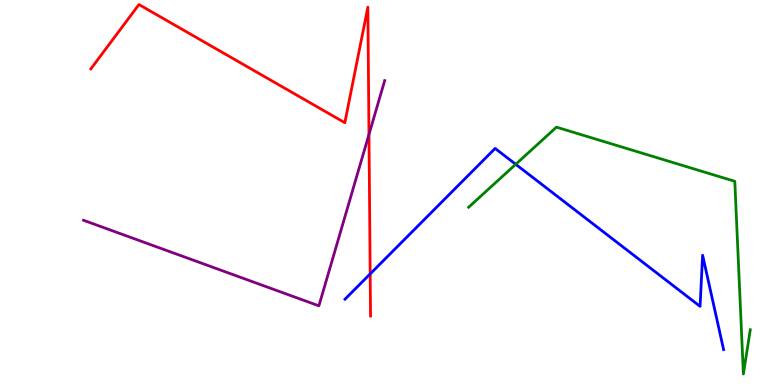[{'lines': ['blue', 'red'], 'intersections': [{'x': 4.78, 'y': 2.89}]}, {'lines': ['green', 'red'], 'intersections': []}, {'lines': ['purple', 'red'], 'intersections': [{'x': 4.76, 'y': 6.51}]}, {'lines': ['blue', 'green'], 'intersections': [{'x': 6.65, 'y': 5.73}]}, {'lines': ['blue', 'purple'], 'intersections': []}, {'lines': ['green', 'purple'], 'intersections': []}]